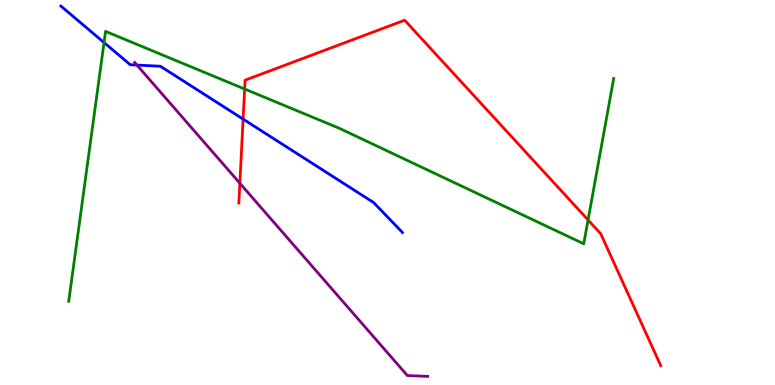[{'lines': ['blue', 'red'], 'intersections': [{'x': 3.14, 'y': 6.91}]}, {'lines': ['green', 'red'], 'intersections': [{'x': 3.16, 'y': 7.69}, {'x': 7.59, 'y': 4.29}]}, {'lines': ['purple', 'red'], 'intersections': [{'x': 3.09, 'y': 5.24}]}, {'lines': ['blue', 'green'], 'intersections': [{'x': 1.34, 'y': 8.89}]}, {'lines': ['blue', 'purple'], 'intersections': [{'x': 1.77, 'y': 8.31}]}, {'lines': ['green', 'purple'], 'intersections': []}]